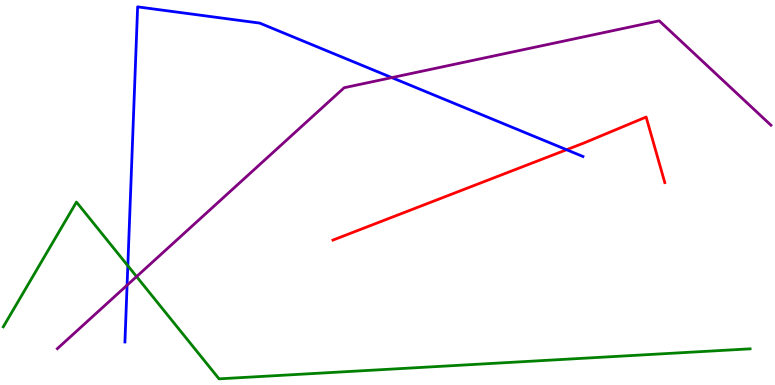[{'lines': ['blue', 'red'], 'intersections': [{'x': 7.31, 'y': 6.11}]}, {'lines': ['green', 'red'], 'intersections': []}, {'lines': ['purple', 'red'], 'intersections': []}, {'lines': ['blue', 'green'], 'intersections': [{'x': 1.65, 'y': 3.1}]}, {'lines': ['blue', 'purple'], 'intersections': [{'x': 1.64, 'y': 2.59}, {'x': 5.06, 'y': 7.98}]}, {'lines': ['green', 'purple'], 'intersections': [{'x': 1.76, 'y': 2.82}]}]